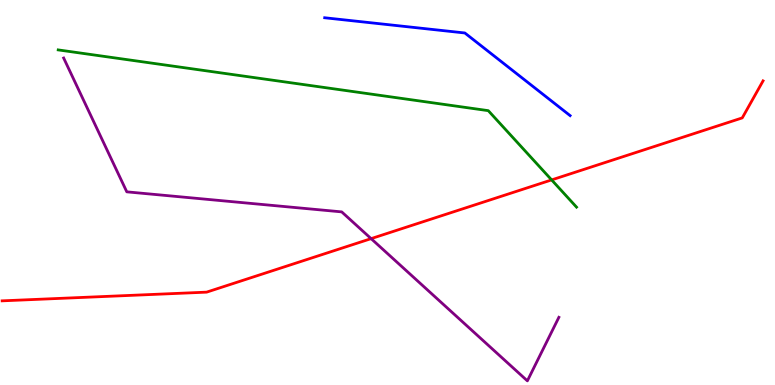[{'lines': ['blue', 'red'], 'intersections': []}, {'lines': ['green', 'red'], 'intersections': [{'x': 7.12, 'y': 5.33}]}, {'lines': ['purple', 'red'], 'intersections': [{'x': 4.79, 'y': 3.8}]}, {'lines': ['blue', 'green'], 'intersections': []}, {'lines': ['blue', 'purple'], 'intersections': []}, {'lines': ['green', 'purple'], 'intersections': []}]